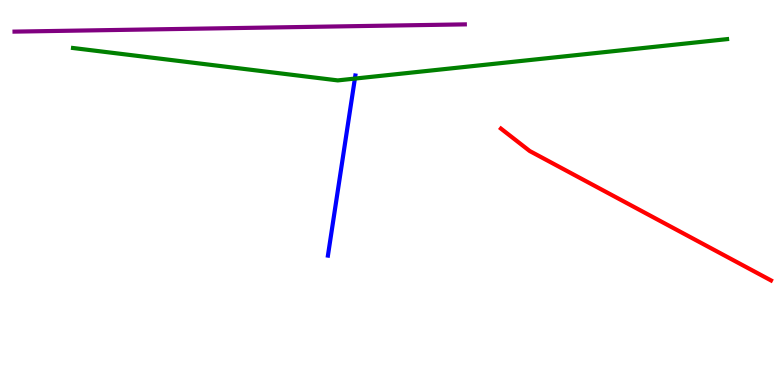[{'lines': ['blue', 'red'], 'intersections': []}, {'lines': ['green', 'red'], 'intersections': []}, {'lines': ['purple', 'red'], 'intersections': []}, {'lines': ['blue', 'green'], 'intersections': [{'x': 4.58, 'y': 7.96}]}, {'lines': ['blue', 'purple'], 'intersections': []}, {'lines': ['green', 'purple'], 'intersections': []}]